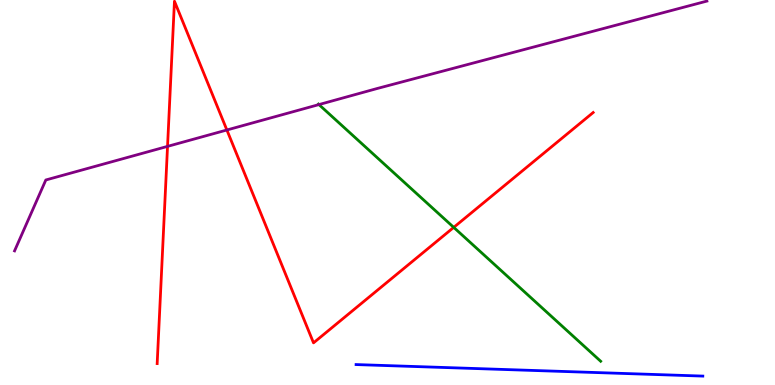[{'lines': ['blue', 'red'], 'intersections': []}, {'lines': ['green', 'red'], 'intersections': [{'x': 5.85, 'y': 4.09}]}, {'lines': ['purple', 'red'], 'intersections': [{'x': 2.16, 'y': 6.2}, {'x': 2.93, 'y': 6.62}]}, {'lines': ['blue', 'green'], 'intersections': []}, {'lines': ['blue', 'purple'], 'intersections': []}, {'lines': ['green', 'purple'], 'intersections': [{'x': 4.12, 'y': 7.28}]}]